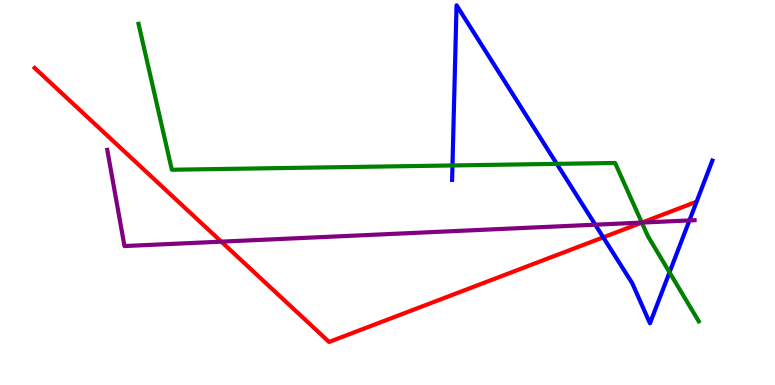[{'lines': ['blue', 'red'], 'intersections': [{'x': 7.78, 'y': 3.84}]}, {'lines': ['green', 'red'], 'intersections': [{'x': 8.28, 'y': 4.22}]}, {'lines': ['purple', 'red'], 'intersections': [{'x': 2.86, 'y': 3.72}, {'x': 8.28, 'y': 4.22}]}, {'lines': ['blue', 'green'], 'intersections': [{'x': 5.84, 'y': 5.7}, {'x': 7.18, 'y': 5.74}, {'x': 8.64, 'y': 2.93}]}, {'lines': ['blue', 'purple'], 'intersections': [{'x': 7.68, 'y': 4.16}, {'x': 8.9, 'y': 4.27}]}, {'lines': ['green', 'purple'], 'intersections': [{'x': 8.28, 'y': 4.22}]}]